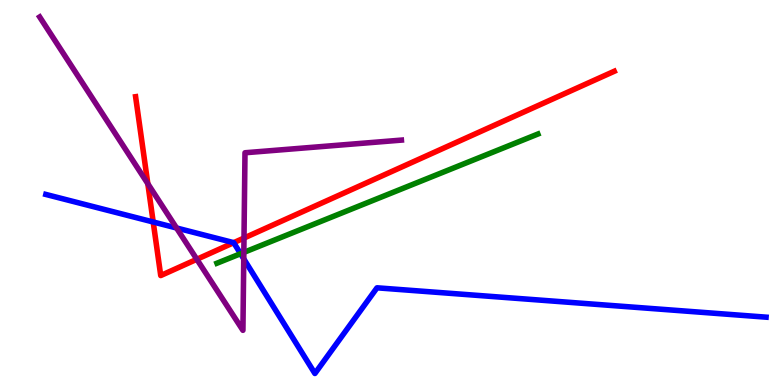[{'lines': ['blue', 'red'], 'intersections': [{'x': 1.98, 'y': 4.23}, {'x': 3.02, 'y': 3.7}]}, {'lines': ['green', 'red'], 'intersections': []}, {'lines': ['purple', 'red'], 'intersections': [{'x': 1.91, 'y': 5.23}, {'x': 2.54, 'y': 3.27}, {'x': 3.15, 'y': 3.82}]}, {'lines': ['blue', 'green'], 'intersections': [{'x': 3.1, 'y': 3.41}]}, {'lines': ['blue', 'purple'], 'intersections': [{'x': 2.28, 'y': 4.08}, {'x': 3.15, 'y': 3.28}]}, {'lines': ['green', 'purple'], 'intersections': [{'x': 3.15, 'y': 3.44}]}]